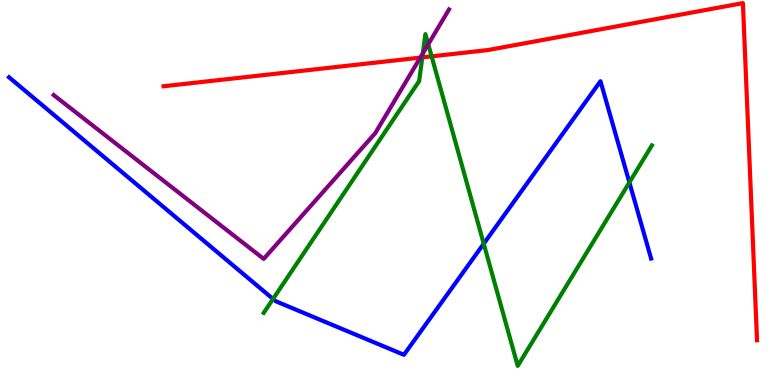[{'lines': ['blue', 'red'], 'intersections': []}, {'lines': ['green', 'red'], 'intersections': [{'x': 5.45, 'y': 8.51}, {'x': 5.57, 'y': 8.54}]}, {'lines': ['purple', 'red'], 'intersections': [{'x': 5.42, 'y': 8.5}]}, {'lines': ['blue', 'green'], 'intersections': [{'x': 3.52, 'y': 2.23}, {'x': 6.24, 'y': 3.67}, {'x': 8.12, 'y': 5.26}]}, {'lines': ['blue', 'purple'], 'intersections': []}, {'lines': ['green', 'purple'], 'intersections': [{'x': 5.46, 'y': 8.61}, {'x': 5.53, 'y': 8.85}]}]